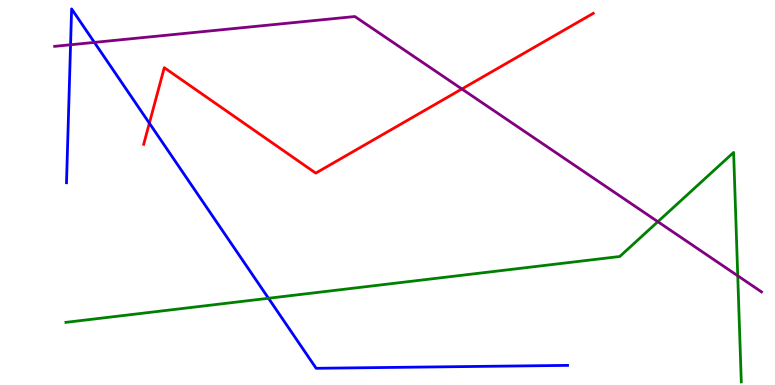[{'lines': ['blue', 'red'], 'intersections': [{'x': 1.93, 'y': 6.8}]}, {'lines': ['green', 'red'], 'intersections': []}, {'lines': ['purple', 'red'], 'intersections': [{'x': 5.96, 'y': 7.69}]}, {'lines': ['blue', 'green'], 'intersections': [{'x': 3.46, 'y': 2.25}]}, {'lines': ['blue', 'purple'], 'intersections': [{'x': 0.91, 'y': 8.84}, {'x': 1.22, 'y': 8.9}]}, {'lines': ['green', 'purple'], 'intersections': [{'x': 8.49, 'y': 4.24}, {'x': 9.52, 'y': 2.84}]}]